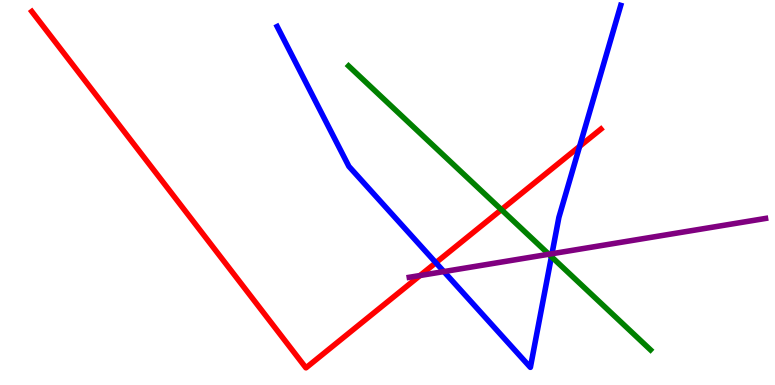[{'lines': ['blue', 'red'], 'intersections': [{'x': 5.62, 'y': 3.18}, {'x': 7.48, 'y': 6.2}]}, {'lines': ['green', 'red'], 'intersections': [{'x': 6.47, 'y': 4.55}]}, {'lines': ['purple', 'red'], 'intersections': [{'x': 5.42, 'y': 2.84}]}, {'lines': ['blue', 'green'], 'intersections': [{'x': 7.12, 'y': 3.33}]}, {'lines': ['blue', 'purple'], 'intersections': [{'x': 5.73, 'y': 2.95}, {'x': 7.12, 'y': 3.41}]}, {'lines': ['green', 'purple'], 'intersections': [{'x': 7.08, 'y': 3.4}]}]